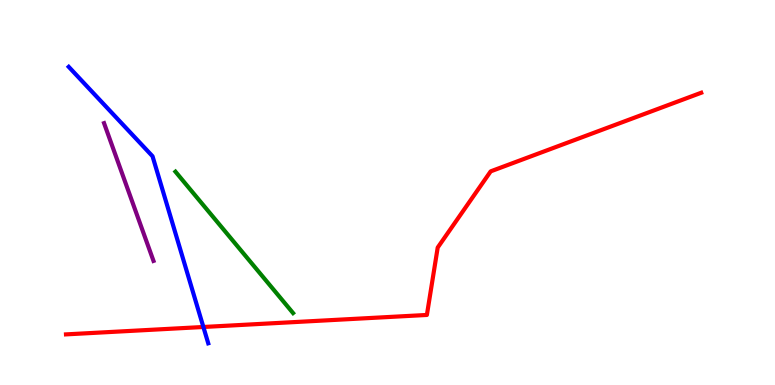[{'lines': ['blue', 'red'], 'intersections': [{'x': 2.62, 'y': 1.51}]}, {'lines': ['green', 'red'], 'intersections': []}, {'lines': ['purple', 'red'], 'intersections': []}, {'lines': ['blue', 'green'], 'intersections': []}, {'lines': ['blue', 'purple'], 'intersections': []}, {'lines': ['green', 'purple'], 'intersections': []}]